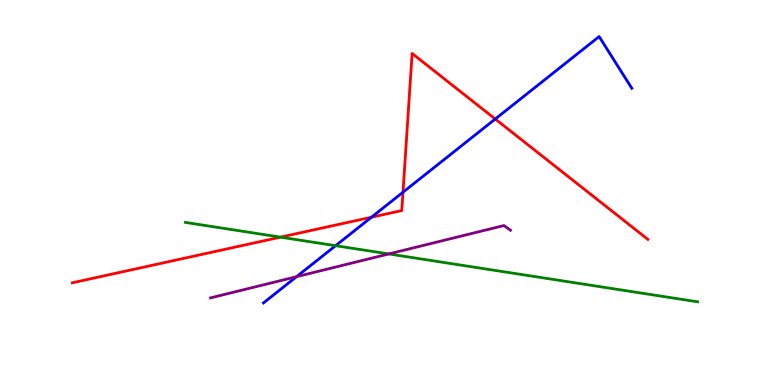[{'lines': ['blue', 'red'], 'intersections': [{'x': 4.79, 'y': 4.36}, {'x': 5.2, 'y': 5.01}, {'x': 6.39, 'y': 6.91}]}, {'lines': ['green', 'red'], 'intersections': [{'x': 3.62, 'y': 3.84}]}, {'lines': ['purple', 'red'], 'intersections': []}, {'lines': ['blue', 'green'], 'intersections': [{'x': 4.33, 'y': 3.62}]}, {'lines': ['blue', 'purple'], 'intersections': [{'x': 3.83, 'y': 2.81}]}, {'lines': ['green', 'purple'], 'intersections': [{'x': 5.02, 'y': 3.4}]}]